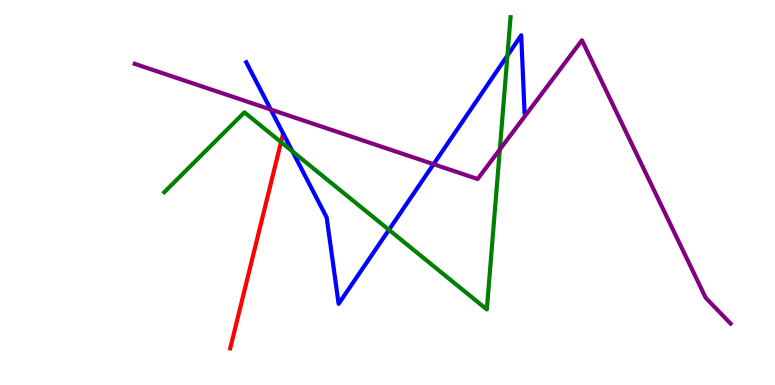[{'lines': ['blue', 'red'], 'intersections': []}, {'lines': ['green', 'red'], 'intersections': [{'x': 3.63, 'y': 6.31}]}, {'lines': ['purple', 'red'], 'intersections': []}, {'lines': ['blue', 'green'], 'intersections': [{'x': 3.77, 'y': 6.07}, {'x': 5.02, 'y': 4.03}, {'x': 6.55, 'y': 8.56}]}, {'lines': ['blue', 'purple'], 'intersections': [{'x': 3.49, 'y': 7.16}, {'x': 5.59, 'y': 5.74}]}, {'lines': ['green', 'purple'], 'intersections': [{'x': 6.45, 'y': 6.12}]}]